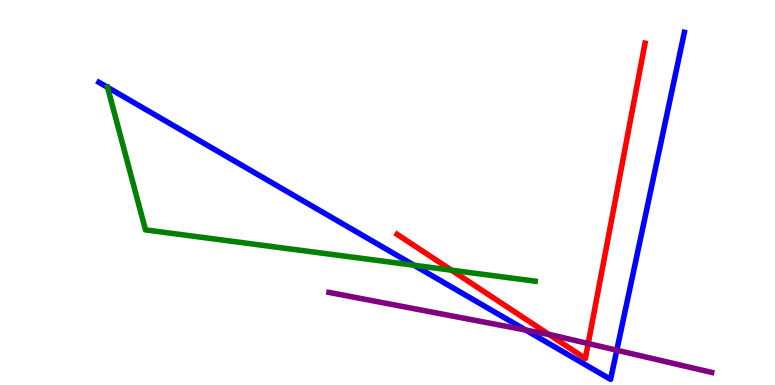[{'lines': ['blue', 'red'], 'intersections': []}, {'lines': ['green', 'red'], 'intersections': [{'x': 5.83, 'y': 2.98}]}, {'lines': ['purple', 'red'], 'intersections': [{'x': 7.08, 'y': 1.31}, {'x': 7.59, 'y': 1.08}]}, {'lines': ['blue', 'green'], 'intersections': [{'x': 1.39, 'y': 7.73}, {'x': 5.34, 'y': 3.11}]}, {'lines': ['blue', 'purple'], 'intersections': [{'x': 6.78, 'y': 1.43}, {'x': 7.96, 'y': 0.903}]}, {'lines': ['green', 'purple'], 'intersections': []}]